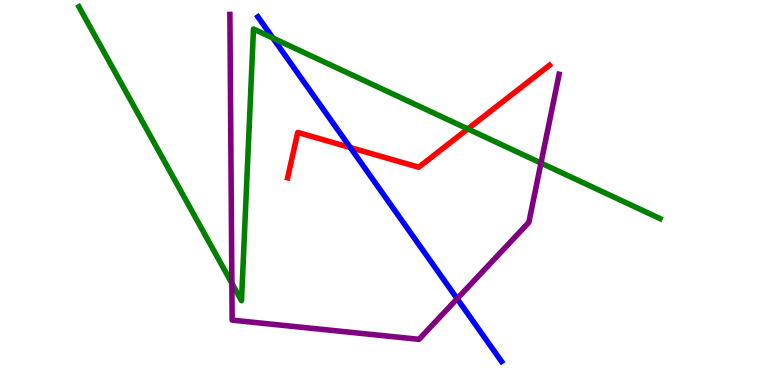[{'lines': ['blue', 'red'], 'intersections': [{'x': 4.52, 'y': 6.17}]}, {'lines': ['green', 'red'], 'intersections': [{'x': 6.04, 'y': 6.65}]}, {'lines': ['purple', 'red'], 'intersections': []}, {'lines': ['blue', 'green'], 'intersections': [{'x': 3.52, 'y': 9.01}]}, {'lines': ['blue', 'purple'], 'intersections': [{'x': 5.9, 'y': 2.24}]}, {'lines': ['green', 'purple'], 'intersections': [{'x': 2.99, 'y': 2.64}, {'x': 6.98, 'y': 5.76}]}]